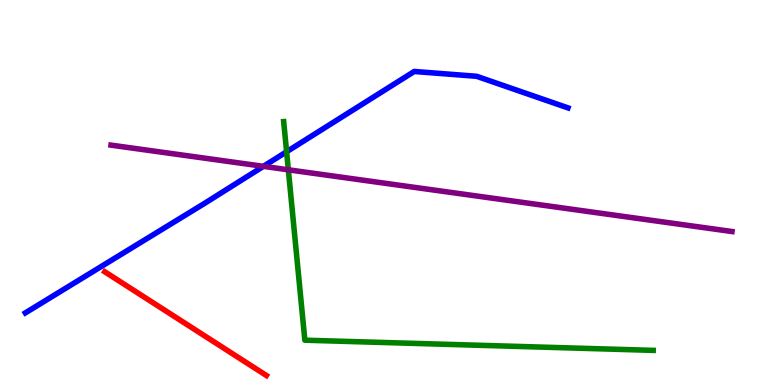[{'lines': ['blue', 'red'], 'intersections': []}, {'lines': ['green', 'red'], 'intersections': []}, {'lines': ['purple', 'red'], 'intersections': []}, {'lines': ['blue', 'green'], 'intersections': [{'x': 3.7, 'y': 6.06}]}, {'lines': ['blue', 'purple'], 'intersections': [{'x': 3.4, 'y': 5.68}]}, {'lines': ['green', 'purple'], 'intersections': [{'x': 3.72, 'y': 5.59}]}]